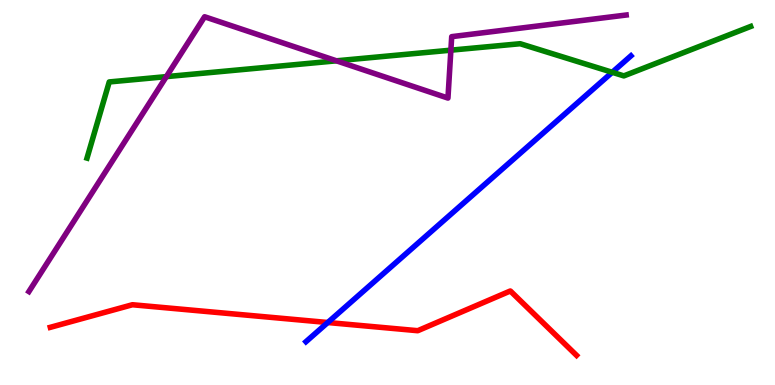[{'lines': ['blue', 'red'], 'intersections': [{'x': 4.23, 'y': 1.62}]}, {'lines': ['green', 'red'], 'intersections': []}, {'lines': ['purple', 'red'], 'intersections': []}, {'lines': ['blue', 'green'], 'intersections': [{'x': 7.9, 'y': 8.12}]}, {'lines': ['blue', 'purple'], 'intersections': []}, {'lines': ['green', 'purple'], 'intersections': [{'x': 2.15, 'y': 8.01}, {'x': 4.34, 'y': 8.42}, {'x': 5.82, 'y': 8.7}]}]